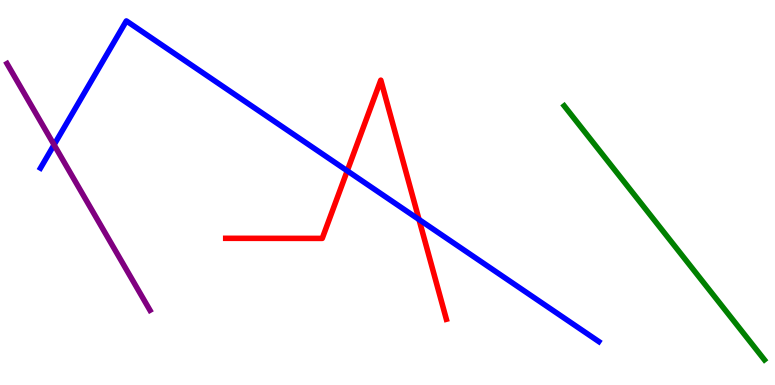[{'lines': ['blue', 'red'], 'intersections': [{'x': 4.48, 'y': 5.56}, {'x': 5.41, 'y': 4.3}]}, {'lines': ['green', 'red'], 'intersections': []}, {'lines': ['purple', 'red'], 'intersections': []}, {'lines': ['blue', 'green'], 'intersections': []}, {'lines': ['blue', 'purple'], 'intersections': [{'x': 0.698, 'y': 6.24}]}, {'lines': ['green', 'purple'], 'intersections': []}]